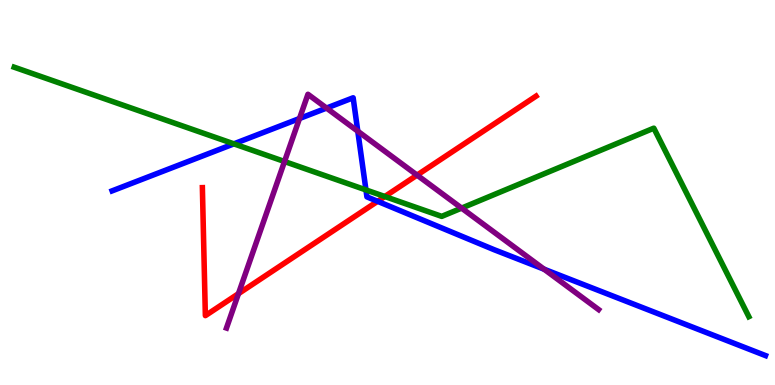[{'lines': ['blue', 'red'], 'intersections': [{'x': 4.87, 'y': 4.77}]}, {'lines': ['green', 'red'], 'intersections': [{'x': 4.97, 'y': 4.9}]}, {'lines': ['purple', 'red'], 'intersections': [{'x': 3.08, 'y': 2.37}, {'x': 5.38, 'y': 5.45}]}, {'lines': ['blue', 'green'], 'intersections': [{'x': 3.02, 'y': 6.26}, {'x': 4.72, 'y': 5.07}]}, {'lines': ['blue', 'purple'], 'intersections': [{'x': 3.86, 'y': 6.92}, {'x': 4.21, 'y': 7.19}, {'x': 4.62, 'y': 6.59}, {'x': 7.02, 'y': 3.01}]}, {'lines': ['green', 'purple'], 'intersections': [{'x': 3.67, 'y': 5.8}, {'x': 5.96, 'y': 4.59}]}]